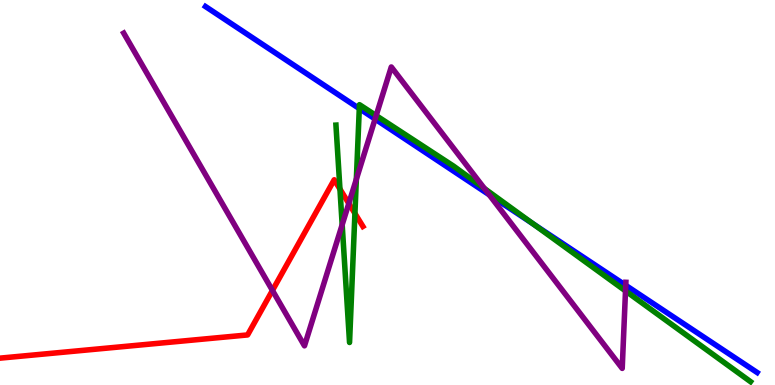[{'lines': ['blue', 'red'], 'intersections': []}, {'lines': ['green', 'red'], 'intersections': [{'x': 4.39, 'y': 5.09}, {'x': 4.58, 'y': 4.46}]}, {'lines': ['purple', 'red'], 'intersections': [{'x': 3.52, 'y': 2.46}, {'x': 4.5, 'y': 4.72}]}, {'lines': ['blue', 'green'], 'intersections': [{'x': 4.64, 'y': 7.18}, {'x': 6.88, 'y': 4.18}]}, {'lines': ['blue', 'purple'], 'intersections': [{'x': 4.84, 'y': 6.91}, {'x': 6.31, 'y': 4.94}, {'x': 8.07, 'y': 2.59}]}, {'lines': ['green', 'purple'], 'intersections': [{'x': 4.42, 'y': 4.16}, {'x': 4.6, 'y': 5.35}, {'x': 4.85, 'y': 7.0}, {'x': 6.25, 'y': 5.1}, {'x': 8.07, 'y': 2.44}]}]